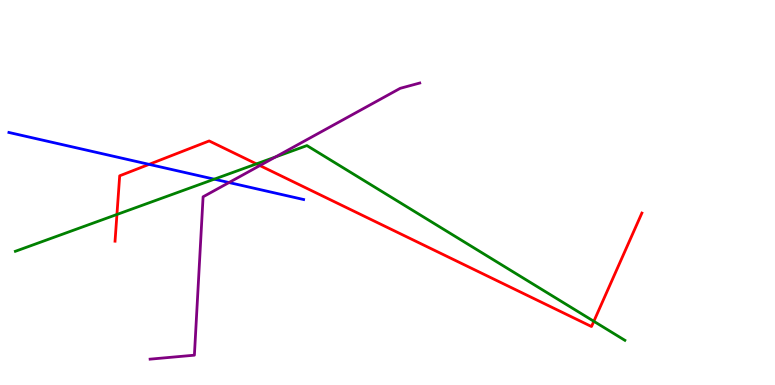[{'lines': ['blue', 'red'], 'intersections': [{'x': 1.92, 'y': 5.73}]}, {'lines': ['green', 'red'], 'intersections': [{'x': 1.51, 'y': 4.43}, {'x': 3.31, 'y': 5.74}, {'x': 7.66, 'y': 1.65}]}, {'lines': ['purple', 'red'], 'intersections': [{'x': 3.35, 'y': 5.7}]}, {'lines': ['blue', 'green'], 'intersections': [{'x': 2.76, 'y': 5.35}]}, {'lines': ['blue', 'purple'], 'intersections': [{'x': 2.95, 'y': 5.26}]}, {'lines': ['green', 'purple'], 'intersections': [{'x': 3.55, 'y': 5.92}]}]